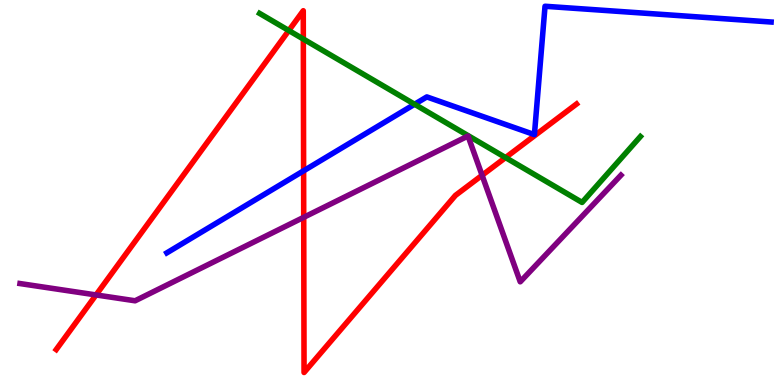[{'lines': ['blue', 'red'], 'intersections': [{'x': 3.92, 'y': 5.56}]}, {'lines': ['green', 'red'], 'intersections': [{'x': 3.73, 'y': 9.21}, {'x': 3.91, 'y': 8.99}, {'x': 6.52, 'y': 5.91}]}, {'lines': ['purple', 'red'], 'intersections': [{'x': 1.24, 'y': 2.34}, {'x': 3.92, 'y': 4.36}, {'x': 6.22, 'y': 5.45}]}, {'lines': ['blue', 'green'], 'intersections': [{'x': 5.35, 'y': 7.29}]}, {'lines': ['blue', 'purple'], 'intersections': []}, {'lines': ['green', 'purple'], 'intersections': []}]